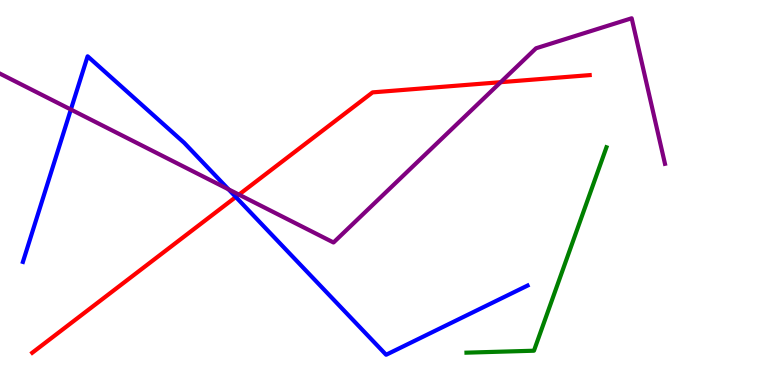[{'lines': ['blue', 'red'], 'intersections': [{'x': 3.04, 'y': 4.88}]}, {'lines': ['green', 'red'], 'intersections': []}, {'lines': ['purple', 'red'], 'intersections': [{'x': 3.08, 'y': 4.94}, {'x': 6.46, 'y': 7.87}]}, {'lines': ['blue', 'green'], 'intersections': []}, {'lines': ['blue', 'purple'], 'intersections': [{'x': 0.914, 'y': 7.16}, {'x': 2.95, 'y': 5.08}]}, {'lines': ['green', 'purple'], 'intersections': []}]